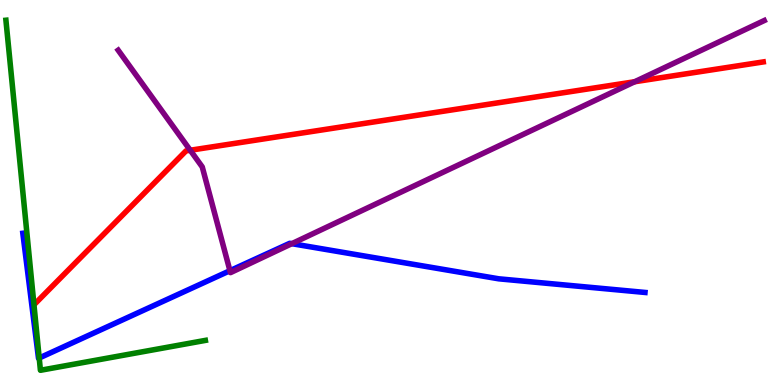[{'lines': ['blue', 'red'], 'intersections': []}, {'lines': ['green', 'red'], 'intersections': []}, {'lines': ['purple', 'red'], 'intersections': [{'x': 2.45, 'y': 6.1}, {'x': 8.19, 'y': 7.88}]}, {'lines': ['blue', 'green'], 'intersections': [{'x': 0.506, 'y': 0.701}]}, {'lines': ['blue', 'purple'], 'intersections': [{'x': 2.97, 'y': 2.97}, {'x': 3.77, 'y': 3.67}]}, {'lines': ['green', 'purple'], 'intersections': []}]